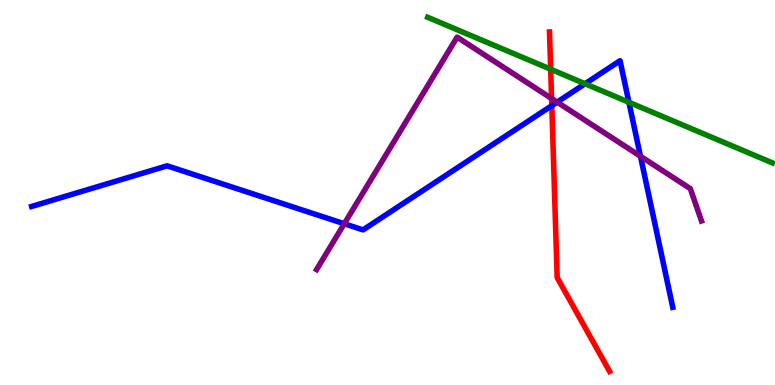[{'lines': ['blue', 'red'], 'intersections': [{'x': 7.12, 'y': 7.26}]}, {'lines': ['green', 'red'], 'intersections': [{'x': 7.11, 'y': 8.2}]}, {'lines': ['purple', 'red'], 'intersections': [{'x': 7.12, 'y': 7.44}]}, {'lines': ['blue', 'green'], 'intersections': [{'x': 7.55, 'y': 7.82}, {'x': 8.12, 'y': 7.34}]}, {'lines': ['blue', 'purple'], 'intersections': [{'x': 4.44, 'y': 4.19}, {'x': 7.19, 'y': 7.35}, {'x': 8.26, 'y': 5.94}]}, {'lines': ['green', 'purple'], 'intersections': []}]